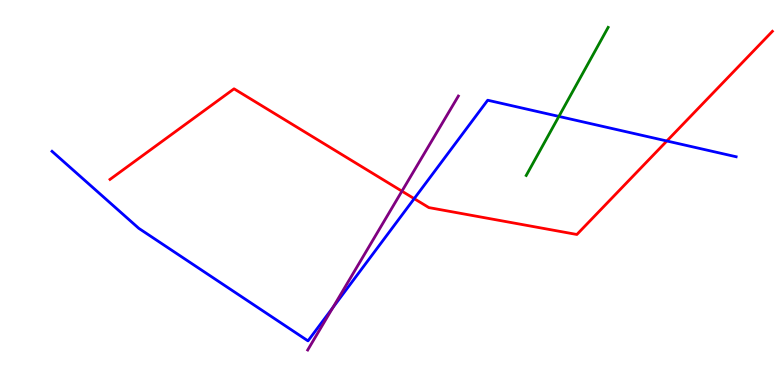[{'lines': ['blue', 'red'], 'intersections': [{'x': 5.34, 'y': 4.84}, {'x': 8.6, 'y': 6.34}]}, {'lines': ['green', 'red'], 'intersections': []}, {'lines': ['purple', 'red'], 'intersections': [{'x': 5.19, 'y': 5.03}]}, {'lines': ['blue', 'green'], 'intersections': [{'x': 7.21, 'y': 6.98}]}, {'lines': ['blue', 'purple'], 'intersections': [{'x': 4.3, 'y': 2.01}]}, {'lines': ['green', 'purple'], 'intersections': []}]